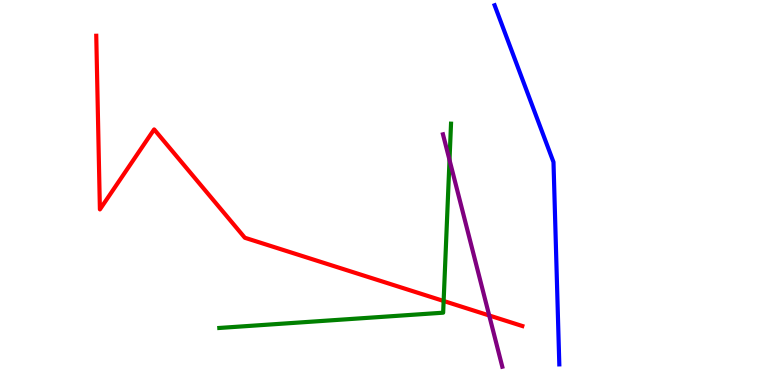[{'lines': ['blue', 'red'], 'intersections': []}, {'lines': ['green', 'red'], 'intersections': [{'x': 5.72, 'y': 2.18}]}, {'lines': ['purple', 'red'], 'intersections': [{'x': 6.31, 'y': 1.81}]}, {'lines': ['blue', 'green'], 'intersections': []}, {'lines': ['blue', 'purple'], 'intersections': []}, {'lines': ['green', 'purple'], 'intersections': [{'x': 5.8, 'y': 5.84}]}]